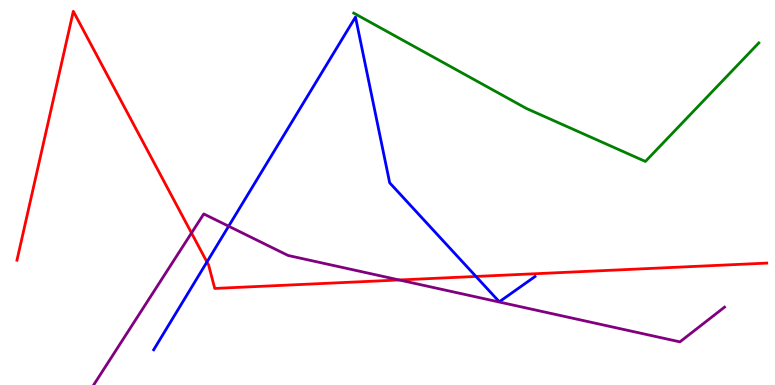[{'lines': ['blue', 'red'], 'intersections': [{'x': 2.67, 'y': 3.2}, {'x': 6.14, 'y': 2.82}]}, {'lines': ['green', 'red'], 'intersections': []}, {'lines': ['purple', 'red'], 'intersections': [{'x': 2.47, 'y': 3.95}, {'x': 5.15, 'y': 2.73}]}, {'lines': ['blue', 'green'], 'intersections': []}, {'lines': ['blue', 'purple'], 'intersections': [{'x': 2.95, 'y': 4.12}]}, {'lines': ['green', 'purple'], 'intersections': []}]